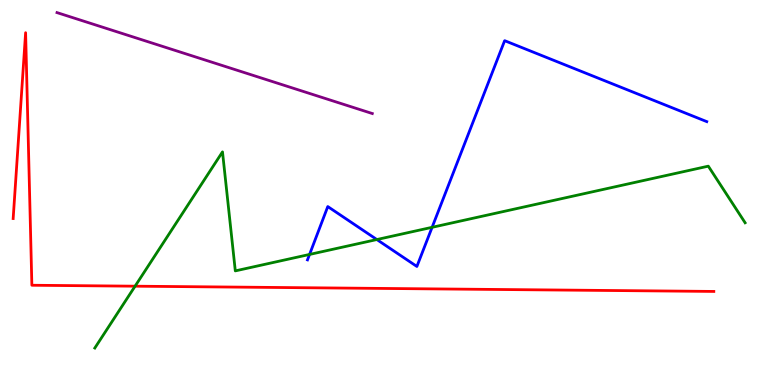[{'lines': ['blue', 'red'], 'intersections': []}, {'lines': ['green', 'red'], 'intersections': [{'x': 1.74, 'y': 2.57}]}, {'lines': ['purple', 'red'], 'intersections': []}, {'lines': ['blue', 'green'], 'intersections': [{'x': 3.99, 'y': 3.39}, {'x': 4.86, 'y': 3.78}, {'x': 5.58, 'y': 4.1}]}, {'lines': ['blue', 'purple'], 'intersections': []}, {'lines': ['green', 'purple'], 'intersections': []}]